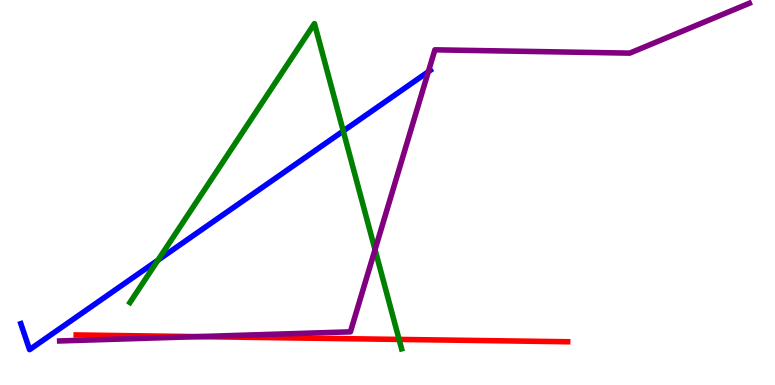[{'lines': ['blue', 'red'], 'intersections': []}, {'lines': ['green', 'red'], 'intersections': [{'x': 5.15, 'y': 1.18}]}, {'lines': ['purple', 'red'], 'intersections': [{'x': 2.55, 'y': 1.26}]}, {'lines': ['blue', 'green'], 'intersections': [{'x': 2.04, 'y': 3.24}, {'x': 4.43, 'y': 6.6}]}, {'lines': ['blue', 'purple'], 'intersections': [{'x': 5.53, 'y': 8.14}]}, {'lines': ['green', 'purple'], 'intersections': [{'x': 4.84, 'y': 3.52}]}]